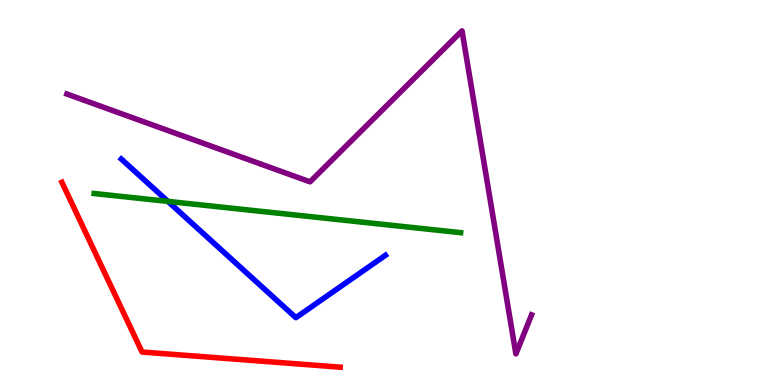[{'lines': ['blue', 'red'], 'intersections': []}, {'lines': ['green', 'red'], 'intersections': []}, {'lines': ['purple', 'red'], 'intersections': []}, {'lines': ['blue', 'green'], 'intersections': [{'x': 2.17, 'y': 4.77}]}, {'lines': ['blue', 'purple'], 'intersections': []}, {'lines': ['green', 'purple'], 'intersections': []}]